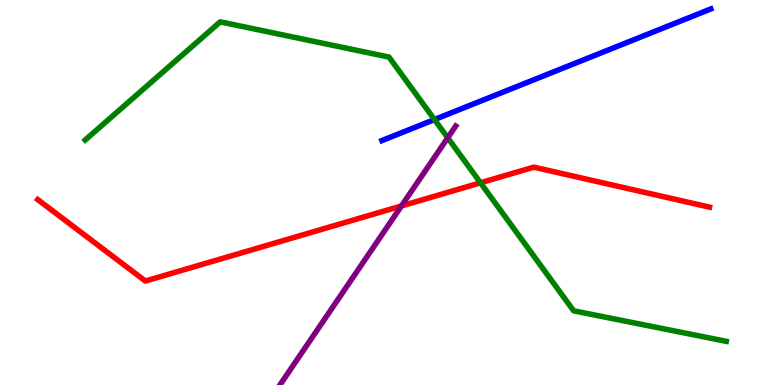[{'lines': ['blue', 'red'], 'intersections': []}, {'lines': ['green', 'red'], 'intersections': [{'x': 6.2, 'y': 5.25}]}, {'lines': ['purple', 'red'], 'intersections': [{'x': 5.18, 'y': 4.65}]}, {'lines': ['blue', 'green'], 'intersections': [{'x': 5.61, 'y': 6.89}]}, {'lines': ['blue', 'purple'], 'intersections': []}, {'lines': ['green', 'purple'], 'intersections': [{'x': 5.78, 'y': 6.42}]}]